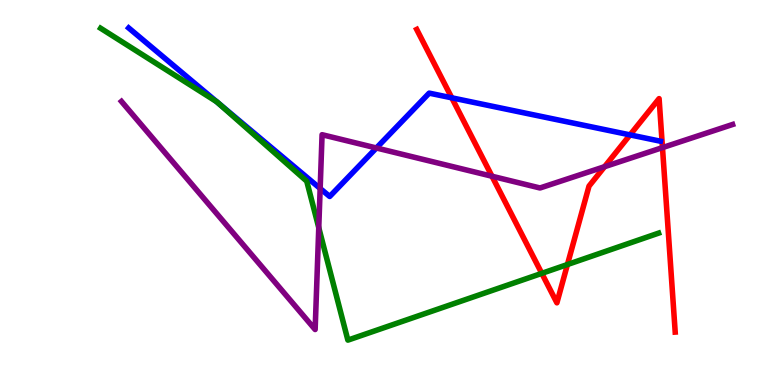[{'lines': ['blue', 'red'], 'intersections': [{'x': 5.83, 'y': 7.46}, {'x': 8.13, 'y': 6.5}]}, {'lines': ['green', 'red'], 'intersections': [{'x': 6.99, 'y': 2.9}, {'x': 7.32, 'y': 3.13}]}, {'lines': ['purple', 'red'], 'intersections': [{'x': 6.35, 'y': 5.42}, {'x': 7.8, 'y': 5.67}, {'x': 8.55, 'y': 6.17}]}, {'lines': ['blue', 'green'], 'intersections': [{'x': 2.8, 'y': 7.36}, {'x': 2.81, 'y': 7.34}]}, {'lines': ['blue', 'purple'], 'intersections': [{'x': 4.13, 'y': 5.1}, {'x': 4.86, 'y': 6.16}]}, {'lines': ['green', 'purple'], 'intersections': [{'x': 4.11, 'y': 4.09}]}]